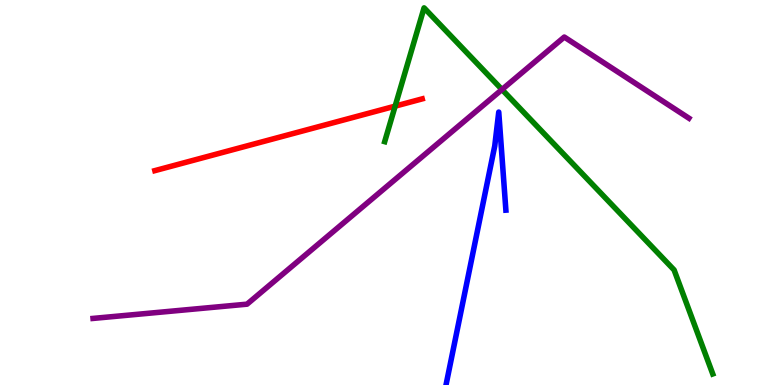[{'lines': ['blue', 'red'], 'intersections': []}, {'lines': ['green', 'red'], 'intersections': [{'x': 5.1, 'y': 7.24}]}, {'lines': ['purple', 'red'], 'intersections': []}, {'lines': ['blue', 'green'], 'intersections': []}, {'lines': ['blue', 'purple'], 'intersections': []}, {'lines': ['green', 'purple'], 'intersections': [{'x': 6.48, 'y': 7.67}]}]